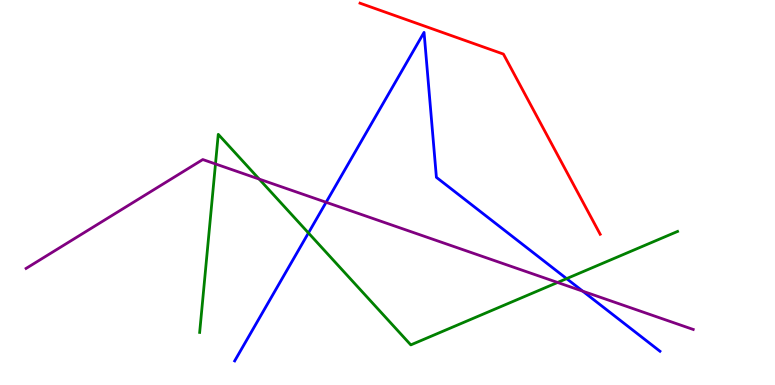[{'lines': ['blue', 'red'], 'intersections': []}, {'lines': ['green', 'red'], 'intersections': []}, {'lines': ['purple', 'red'], 'intersections': []}, {'lines': ['blue', 'green'], 'intersections': [{'x': 3.98, 'y': 3.95}, {'x': 7.31, 'y': 2.76}]}, {'lines': ['blue', 'purple'], 'intersections': [{'x': 4.21, 'y': 4.75}, {'x': 7.52, 'y': 2.44}]}, {'lines': ['green', 'purple'], 'intersections': [{'x': 2.78, 'y': 5.74}, {'x': 3.34, 'y': 5.35}, {'x': 7.19, 'y': 2.66}]}]